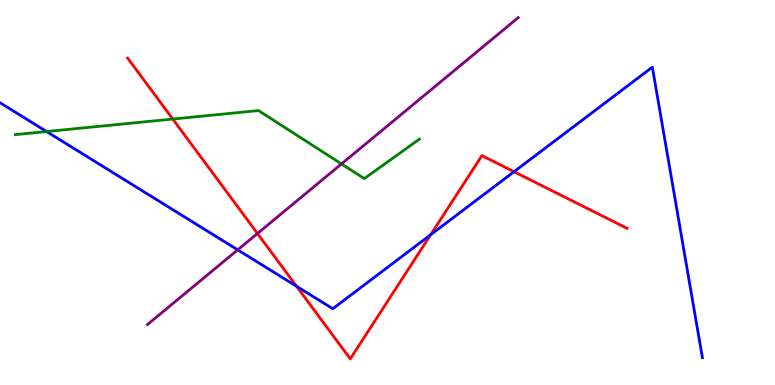[{'lines': ['blue', 'red'], 'intersections': [{'x': 3.83, 'y': 2.56}, {'x': 5.56, 'y': 3.9}, {'x': 6.63, 'y': 5.54}]}, {'lines': ['green', 'red'], 'intersections': [{'x': 2.23, 'y': 6.91}]}, {'lines': ['purple', 'red'], 'intersections': [{'x': 3.32, 'y': 3.94}]}, {'lines': ['blue', 'green'], 'intersections': [{'x': 0.601, 'y': 6.58}]}, {'lines': ['blue', 'purple'], 'intersections': [{'x': 3.07, 'y': 3.51}]}, {'lines': ['green', 'purple'], 'intersections': [{'x': 4.41, 'y': 5.74}]}]